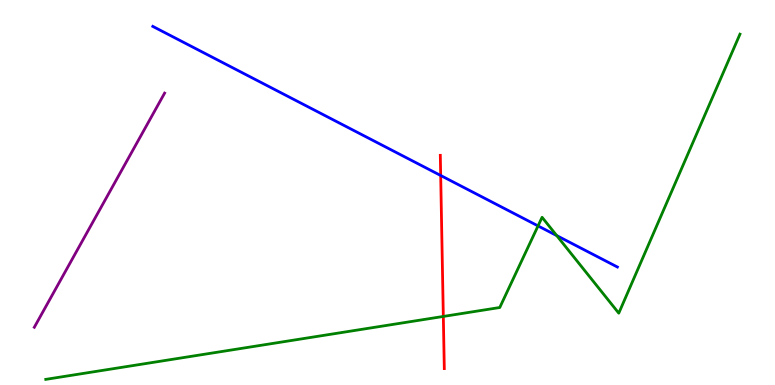[{'lines': ['blue', 'red'], 'intersections': [{'x': 5.69, 'y': 5.44}]}, {'lines': ['green', 'red'], 'intersections': [{'x': 5.72, 'y': 1.78}]}, {'lines': ['purple', 'red'], 'intersections': []}, {'lines': ['blue', 'green'], 'intersections': [{'x': 6.94, 'y': 4.13}, {'x': 7.18, 'y': 3.88}]}, {'lines': ['blue', 'purple'], 'intersections': []}, {'lines': ['green', 'purple'], 'intersections': []}]